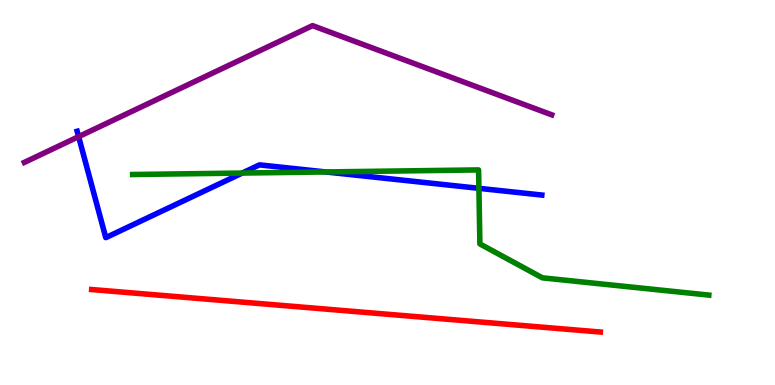[{'lines': ['blue', 'red'], 'intersections': []}, {'lines': ['green', 'red'], 'intersections': []}, {'lines': ['purple', 'red'], 'intersections': []}, {'lines': ['blue', 'green'], 'intersections': [{'x': 3.13, 'y': 5.51}, {'x': 4.2, 'y': 5.53}, {'x': 6.18, 'y': 5.11}]}, {'lines': ['blue', 'purple'], 'intersections': [{'x': 1.01, 'y': 6.45}]}, {'lines': ['green', 'purple'], 'intersections': []}]